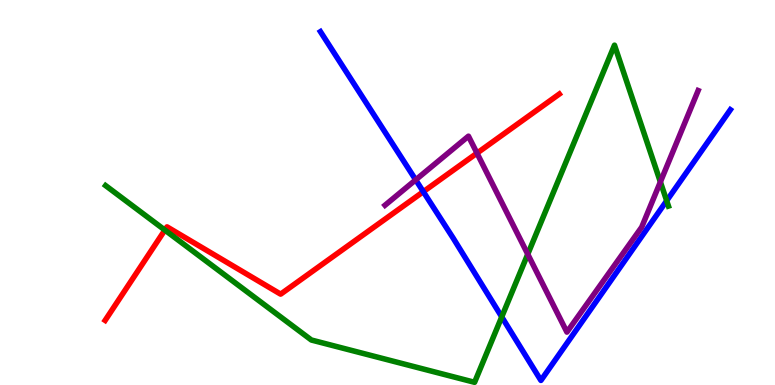[{'lines': ['blue', 'red'], 'intersections': [{'x': 5.46, 'y': 5.02}]}, {'lines': ['green', 'red'], 'intersections': [{'x': 2.13, 'y': 4.02}]}, {'lines': ['purple', 'red'], 'intersections': [{'x': 6.15, 'y': 6.02}]}, {'lines': ['blue', 'green'], 'intersections': [{'x': 6.47, 'y': 1.77}, {'x': 8.6, 'y': 4.79}]}, {'lines': ['blue', 'purple'], 'intersections': [{'x': 5.36, 'y': 5.33}]}, {'lines': ['green', 'purple'], 'intersections': [{'x': 6.81, 'y': 3.4}, {'x': 8.52, 'y': 5.27}]}]